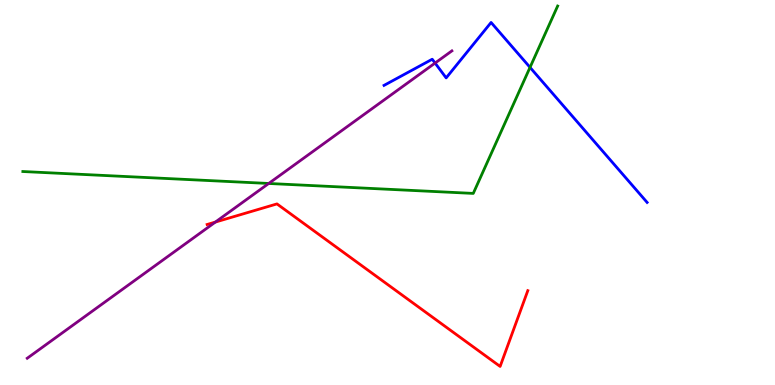[{'lines': ['blue', 'red'], 'intersections': []}, {'lines': ['green', 'red'], 'intersections': []}, {'lines': ['purple', 'red'], 'intersections': [{'x': 2.78, 'y': 4.23}]}, {'lines': ['blue', 'green'], 'intersections': [{'x': 6.84, 'y': 8.25}]}, {'lines': ['blue', 'purple'], 'intersections': [{'x': 5.61, 'y': 8.36}]}, {'lines': ['green', 'purple'], 'intersections': [{'x': 3.47, 'y': 5.23}]}]